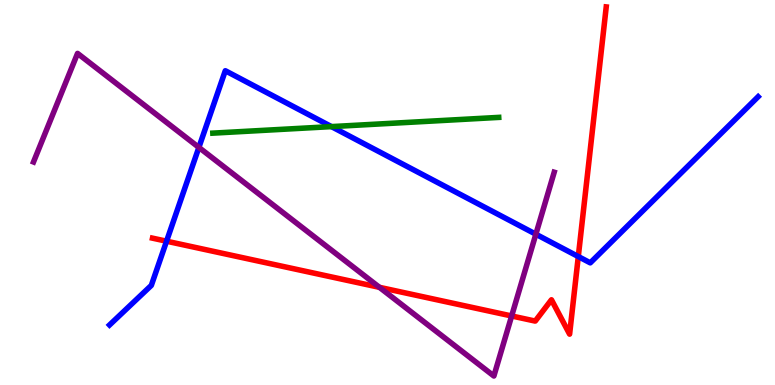[{'lines': ['blue', 'red'], 'intersections': [{'x': 2.15, 'y': 3.73}, {'x': 7.46, 'y': 3.34}]}, {'lines': ['green', 'red'], 'intersections': []}, {'lines': ['purple', 'red'], 'intersections': [{'x': 4.9, 'y': 2.54}, {'x': 6.6, 'y': 1.79}]}, {'lines': ['blue', 'green'], 'intersections': [{'x': 4.28, 'y': 6.71}]}, {'lines': ['blue', 'purple'], 'intersections': [{'x': 2.57, 'y': 6.17}, {'x': 6.91, 'y': 3.92}]}, {'lines': ['green', 'purple'], 'intersections': []}]